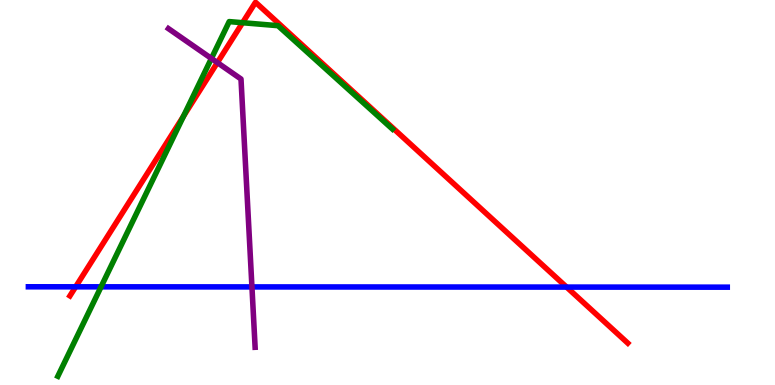[{'lines': ['blue', 'red'], 'intersections': [{'x': 0.976, 'y': 2.55}, {'x': 7.31, 'y': 2.54}]}, {'lines': ['green', 'red'], 'intersections': [{'x': 2.37, 'y': 6.98}, {'x': 3.13, 'y': 9.41}]}, {'lines': ['purple', 'red'], 'intersections': [{'x': 2.8, 'y': 8.37}]}, {'lines': ['blue', 'green'], 'intersections': [{'x': 1.3, 'y': 2.55}]}, {'lines': ['blue', 'purple'], 'intersections': [{'x': 3.25, 'y': 2.55}]}, {'lines': ['green', 'purple'], 'intersections': [{'x': 2.73, 'y': 8.48}]}]